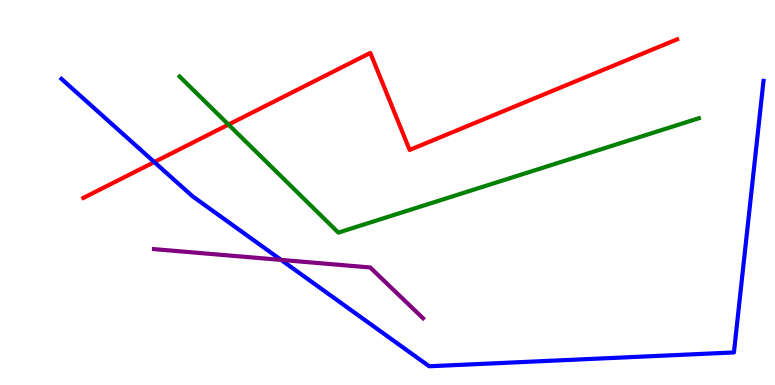[{'lines': ['blue', 'red'], 'intersections': [{'x': 1.99, 'y': 5.79}]}, {'lines': ['green', 'red'], 'intersections': [{'x': 2.95, 'y': 6.76}]}, {'lines': ['purple', 'red'], 'intersections': []}, {'lines': ['blue', 'green'], 'intersections': []}, {'lines': ['blue', 'purple'], 'intersections': [{'x': 3.63, 'y': 3.25}]}, {'lines': ['green', 'purple'], 'intersections': []}]